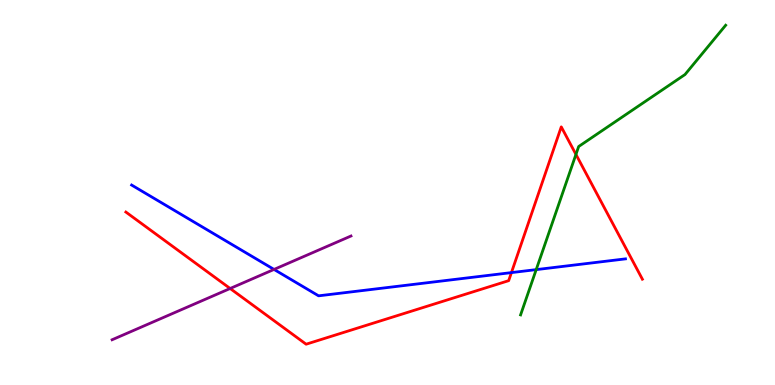[{'lines': ['blue', 'red'], 'intersections': [{'x': 6.6, 'y': 2.92}]}, {'lines': ['green', 'red'], 'intersections': [{'x': 7.43, 'y': 5.99}]}, {'lines': ['purple', 'red'], 'intersections': [{'x': 2.97, 'y': 2.51}]}, {'lines': ['blue', 'green'], 'intersections': [{'x': 6.92, 'y': 3.0}]}, {'lines': ['blue', 'purple'], 'intersections': [{'x': 3.54, 'y': 3.0}]}, {'lines': ['green', 'purple'], 'intersections': []}]